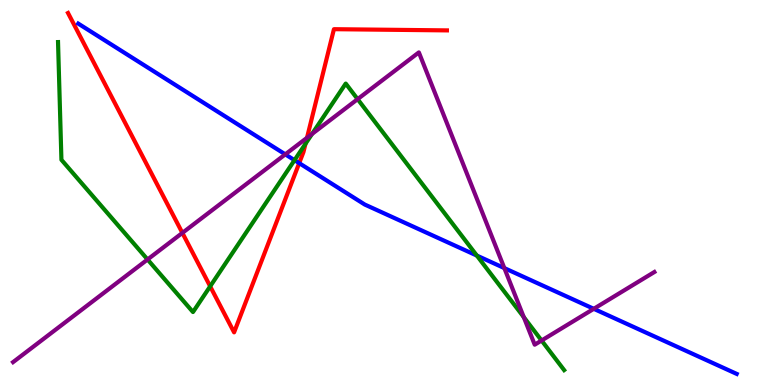[{'lines': ['blue', 'red'], 'intersections': [{'x': 3.86, 'y': 5.76}]}, {'lines': ['green', 'red'], 'intersections': [{'x': 2.71, 'y': 2.56}, {'x': 3.94, 'y': 6.27}]}, {'lines': ['purple', 'red'], 'intersections': [{'x': 2.35, 'y': 3.95}, {'x': 3.96, 'y': 6.42}]}, {'lines': ['blue', 'green'], 'intersections': [{'x': 3.8, 'y': 5.84}, {'x': 6.15, 'y': 3.36}]}, {'lines': ['blue', 'purple'], 'intersections': [{'x': 3.68, 'y': 5.99}, {'x': 6.51, 'y': 3.04}, {'x': 7.66, 'y': 1.98}]}, {'lines': ['green', 'purple'], 'intersections': [{'x': 1.9, 'y': 3.26}, {'x': 4.03, 'y': 6.52}, {'x': 4.61, 'y': 7.42}, {'x': 6.76, 'y': 1.76}, {'x': 6.99, 'y': 1.16}]}]